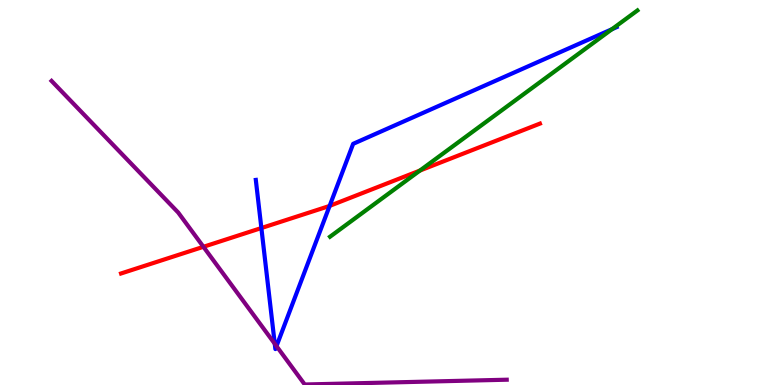[{'lines': ['blue', 'red'], 'intersections': [{'x': 3.37, 'y': 4.08}, {'x': 4.25, 'y': 4.65}]}, {'lines': ['green', 'red'], 'intersections': [{'x': 5.42, 'y': 5.57}]}, {'lines': ['purple', 'red'], 'intersections': [{'x': 2.62, 'y': 3.59}]}, {'lines': ['blue', 'green'], 'intersections': [{'x': 7.9, 'y': 9.24}]}, {'lines': ['blue', 'purple'], 'intersections': [{'x': 3.55, 'y': 1.07}, {'x': 3.57, 'y': 1.01}]}, {'lines': ['green', 'purple'], 'intersections': []}]